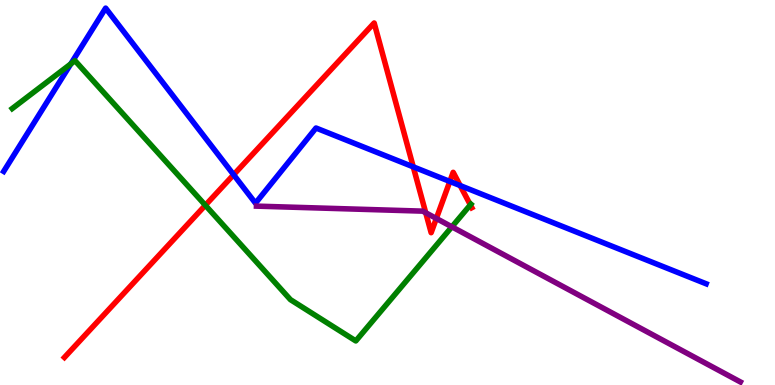[{'lines': ['blue', 'red'], 'intersections': [{'x': 3.01, 'y': 5.46}, {'x': 5.33, 'y': 5.67}, {'x': 5.8, 'y': 5.29}, {'x': 5.94, 'y': 5.18}]}, {'lines': ['green', 'red'], 'intersections': [{'x': 2.65, 'y': 4.67}, {'x': 6.07, 'y': 4.68}]}, {'lines': ['purple', 'red'], 'intersections': [{'x': 5.49, 'y': 4.47}, {'x': 5.63, 'y': 4.33}]}, {'lines': ['blue', 'green'], 'intersections': [{'x': 0.914, 'y': 8.34}]}, {'lines': ['blue', 'purple'], 'intersections': []}, {'lines': ['green', 'purple'], 'intersections': [{'x': 5.83, 'y': 4.11}]}]